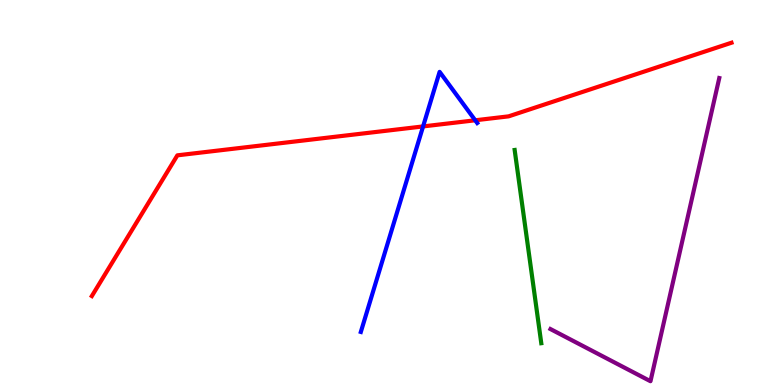[{'lines': ['blue', 'red'], 'intersections': [{'x': 5.46, 'y': 6.72}, {'x': 6.13, 'y': 6.88}]}, {'lines': ['green', 'red'], 'intersections': []}, {'lines': ['purple', 'red'], 'intersections': []}, {'lines': ['blue', 'green'], 'intersections': []}, {'lines': ['blue', 'purple'], 'intersections': []}, {'lines': ['green', 'purple'], 'intersections': []}]